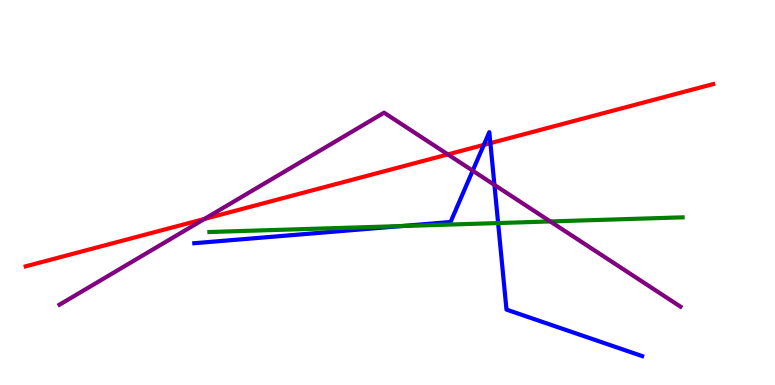[{'lines': ['blue', 'red'], 'intersections': [{'x': 6.24, 'y': 6.24}, {'x': 6.33, 'y': 6.28}]}, {'lines': ['green', 'red'], 'intersections': []}, {'lines': ['purple', 'red'], 'intersections': [{'x': 2.64, 'y': 4.31}, {'x': 5.78, 'y': 5.99}]}, {'lines': ['blue', 'green'], 'intersections': [{'x': 5.18, 'y': 4.13}, {'x': 6.43, 'y': 4.21}]}, {'lines': ['blue', 'purple'], 'intersections': [{'x': 6.1, 'y': 5.57}, {'x': 6.38, 'y': 5.2}]}, {'lines': ['green', 'purple'], 'intersections': [{'x': 7.1, 'y': 4.25}]}]